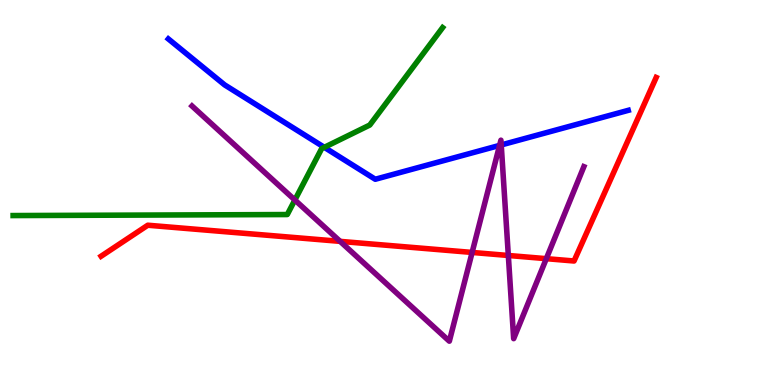[{'lines': ['blue', 'red'], 'intersections': []}, {'lines': ['green', 'red'], 'intersections': []}, {'lines': ['purple', 'red'], 'intersections': [{'x': 4.39, 'y': 3.73}, {'x': 6.09, 'y': 3.44}, {'x': 6.56, 'y': 3.36}, {'x': 7.05, 'y': 3.28}]}, {'lines': ['blue', 'green'], 'intersections': [{'x': 4.18, 'y': 6.17}]}, {'lines': ['blue', 'purple'], 'intersections': [{'x': 6.45, 'y': 6.22}, {'x': 6.47, 'y': 6.24}]}, {'lines': ['green', 'purple'], 'intersections': [{'x': 3.8, 'y': 4.81}]}]